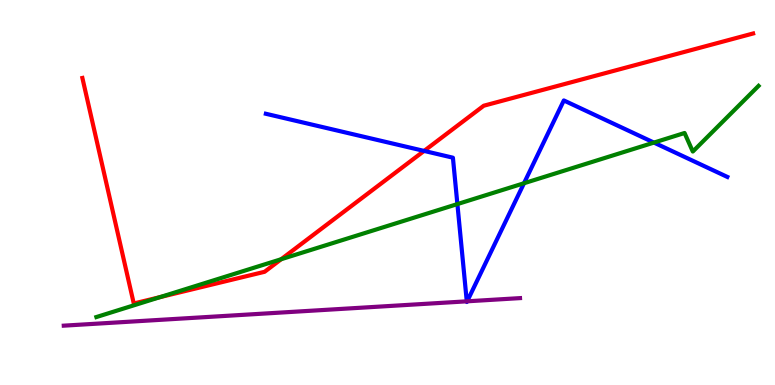[{'lines': ['blue', 'red'], 'intersections': [{'x': 5.47, 'y': 6.08}]}, {'lines': ['green', 'red'], 'intersections': [{'x': 2.07, 'y': 2.28}, {'x': 3.63, 'y': 3.27}]}, {'lines': ['purple', 'red'], 'intersections': []}, {'lines': ['blue', 'green'], 'intersections': [{'x': 5.9, 'y': 4.7}, {'x': 6.76, 'y': 5.24}, {'x': 8.44, 'y': 6.3}]}, {'lines': ['blue', 'purple'], 'intersections': [{'x': 6.02, 'y': 2.17}, {'x': 6.03, 'y': 2.17}]}, {'lines': ['green', 'purple'], 'intersections': []}]